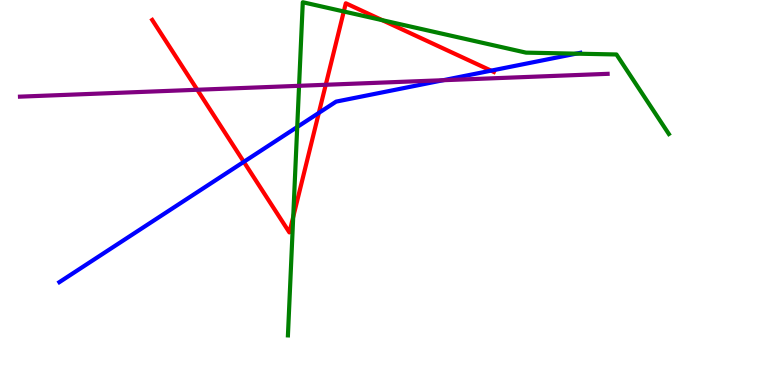[{'lines': ['blue', 'red'], 'intersections': [{'x': 3.15, 'y': 5.8}, {'x': 4.11, 'y': 7.07}, {'x': 6.34, 'y': 8.17}]}, {'lines': ['green', 'red'], 'intersections': [{'x': 3.78, 'y': 4.37}, {'x': 4.44, 'y': 9.7}, {'x': 4.93, 'y': 9.48}]}, {'lines': ['purple', 'red'], 'intersections': [{'x': 2.55, 'y': 7.67}, {'x': 4.2, 'y': 7.8}]}, {'lines': ['blue', 'green'], 'intersections': [{'x': 3.84, 'y': 6.7}, {'x': 7.43, 'y': 8.61}]}, {'lines': ['blue', 'purple'], 'intersections': [{'x': 5.72, 'y': 7.92}]}, {'lines': ['green', 'purple'], 'intersections': [{'x': 3.86, 'y': 7.77}]}]